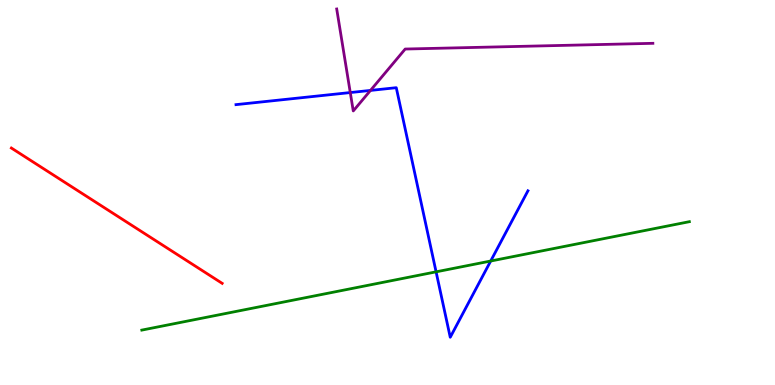[{'lines': ['blue', 'red'], 'intersections': []}, {'lines': ['green', 'red'], 'intersections': []}, {'lines': ['purple', 'red'], 'intersections': []}, {'lines': ['blue', 'green'], 'intersections': [{'x': 5.63, 'y': 2.94}, {'x': 6.33, 'y': 3.22}]}, {'lines': ['blue', 'purple'], 'intersections': [{'x': 4.52, 'y': 7.6}, {'x': 4.78, 'y': 7.65}]}, {'lines': ['green', 'purple'], 'intersections': []}]